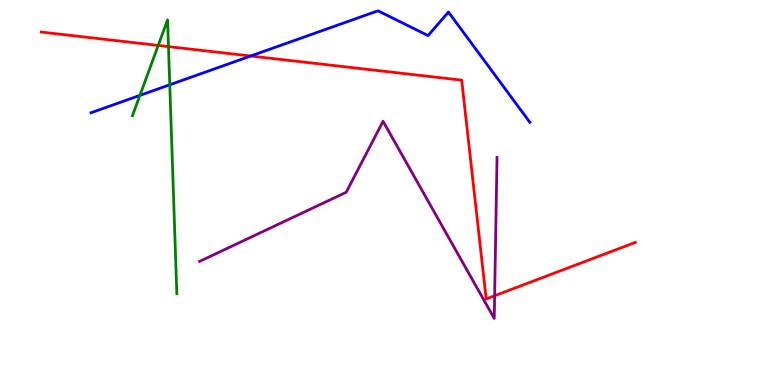[{'lines': ['blue', 'red'], 'intersections': [{'x': 3.23, 'y': 8.55}]}, {'lines': ['green', 'red'], 'intersections': [{'x': 2.04, 'y': 8.82}, {'x': 2.17, 'y': 8.79}]}, {'lines': ['purple', 'red'], 'intersections': [{'x': 6.38, 'y': 2.32}]}, {'lines': ['blue', 'green'], 'intersections': [{'x': 1.81, 'y': 7.52}, {'x': 2.19, 'y': 7.8}]}, {'lines': ['blue', 'purple'], 'intersections': []}, {'lines': ['green', 'purple'], 'intersections': []}]